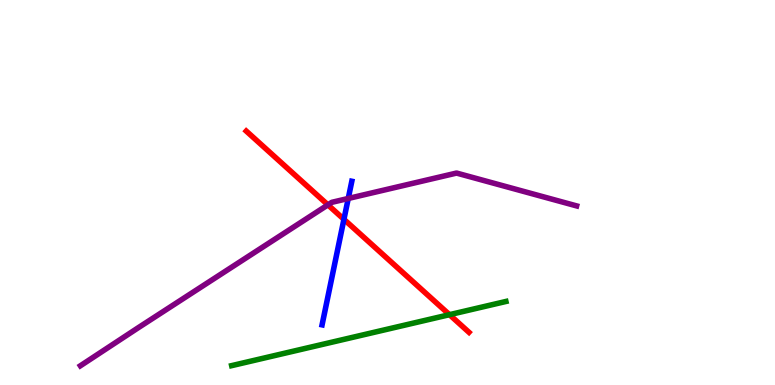[{'lines': ['blue', 'red'], 'intersections': [{'x': 4.44, 'y': 4.3}]}, {'lines': ['green', 'red'], 'intersections': [{'x': 5.8, 'y': 1.83}]}, {'lines': ['purple', 'red'], 'intersections': [{'x': 4.23, 'y': 4.68}]}, {'lines': ['blue', 'green'], 'intersections': []}, {'lines': ['blue', 'purple'], 'intersections': [{'x': 4.49, 'y': 4.84}]}, {'lines': ['green', 'purple'], 'intersections': []}]